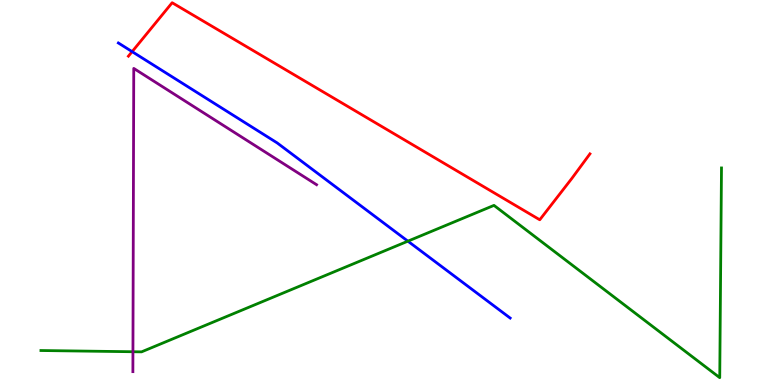[{'lines': ['blue', 'red'], 'intersections': [{'x': 1.7, 'y': 8.66}]}, {'lines': ['green', 'red'], 'intersections': []}, {'lines': ['purple', 'red'], 'intersections': []}, {'lines': ['blue', 'green'], 'intersections': [{'x': 5.26, 'y': 3.74}]}, {'lines': ['blue', 'purple'], 'intersections': []}, {'lines': ['green', 'purple'], 'intersections': [{'x': 1.72, 'y': 0.864}]}]